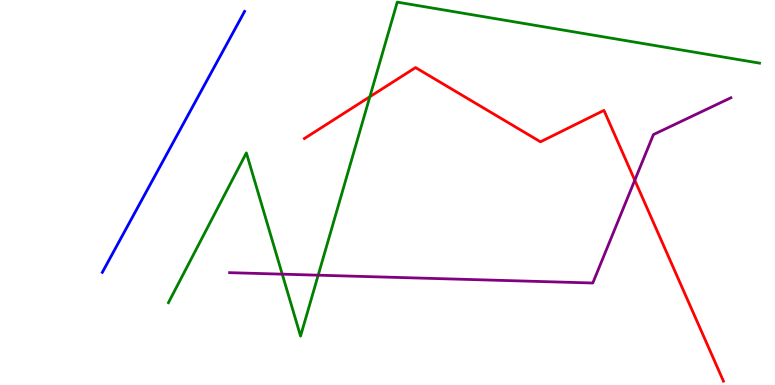[{'lines': ['blue', 'red'], 'intersections': []}, {'lines': ['green', 'red'], 'intersections': [{'x': 4.77, 'y': 7.49}]}, {'lines': ['purple', 'red'], 'intersections': [{'x': 8.19, 'y': 5.32}]}, {'lines': ['blue', 'green'], 'intersections': []}, {'lines': ['blue', 'purple'], 'intersections': []}, {'lines': ['green', 'purple'], 'intersections': [{'x': 3.64, 'y': 2.88}, {'x': 4.11, 'y': 2.85}]}]